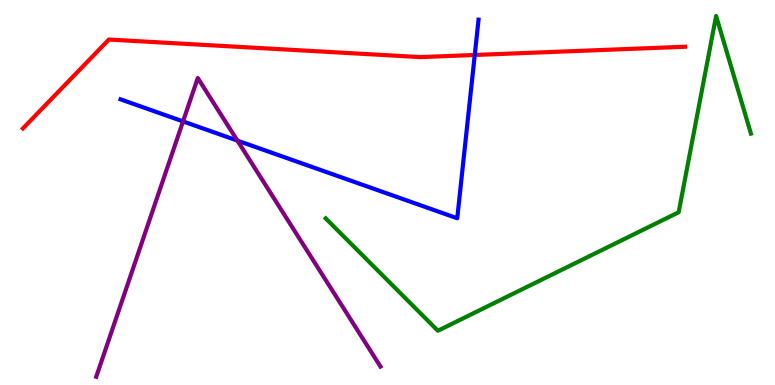[{'lines': ['blue', 'red'], 'intersections': [{'x': 6.13, 'y': 8.57}]}, {'lines': ['green', 'red'], 'intersections': []}, {'lines': ['purple', 'red'], 'intersections': []}, {'lines': ['blue', 'green'], 'intersections': []}, {'lines': ['blue', 'purple'], 'intersections': [{'x': 2.36, 'y': 6.85}, {'x': 3.06, 'y': 6.35}]}, {'lines': ['green', 'purple'], 'intersections': []}]